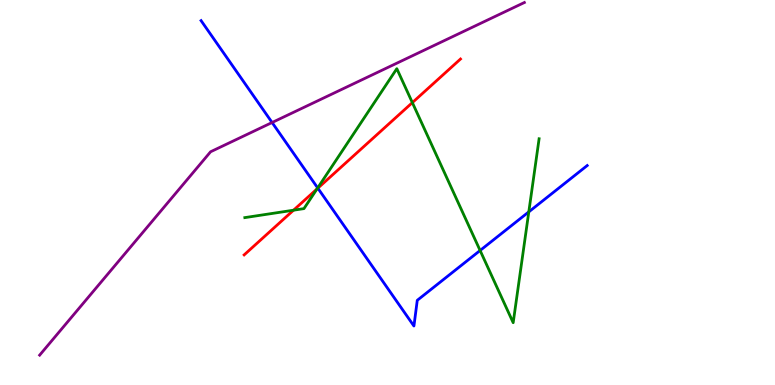[{'lines': ['blue', 'red'], 'intersections': [{'x': 4.1, 'y': 5.11}]}, {'lines': ['green', 'red'], 'intersections': [{'x': 3.79, 'y': 4.54}, {'x': 4.09, 'y': 5.09}, {'x': 5.32, 'y': 7.33}]}, {'lines': ['purple', 'red'], 'intersections': []}, {'lines': ['blue', 'green'], 'intersections': [{'x': 4.1, 'y': 5.12}, {'x': 6.19, 'y': 3.49}, {'x': 6.82, 'y': 4.5}]}, {'lines': ['blue', 'purple'], 'intersections': [{'x': 3.51, 'y': 6.82}]}, {'lines': ['green', 'purple'], 'intersections': []}]